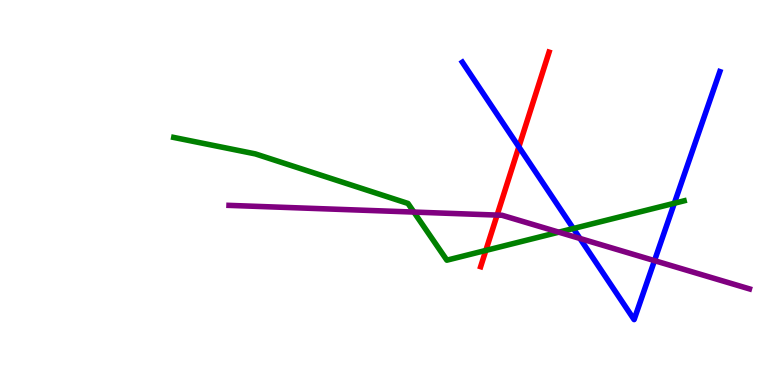[{'lines': ['blue', 'red'], 'intersections': [{'x': 6.69, 'y': 6.18}]}, {'lines': ['green', 'red'], 'intersections': [{'x': 6.27, 'y': 3.5}]}, {'lines': ['purple', 'red'], 'intersections': [{'x': 6.41, 'y': 4.41}]}, {'lines': ['blue', 'green'], 'intersections': [{'x': 7.4, 'y': 4.06}, {'x': 8.7, 'y': 4.72}]}, {'lines': ['blue', 'purple'], 'intersections': [{'x': 7.48, 'y': 3.81}, {'x': 8.45, 'y': 3.23}]}, {'lines': ['green', 'purple'], 'intersections': [{'x': 5.34, 'y': 4.49}, {'x': 7.21, 'y': 3.97}]}]